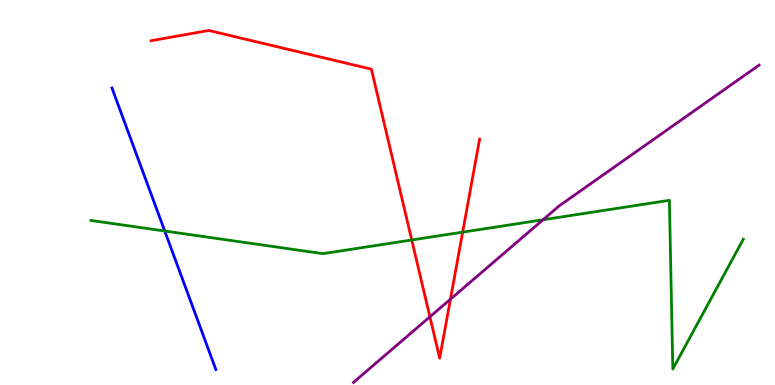[{'lines': ['blue', 'red'], 'intersections': []}, {'lines': ['green', 'red'], 'intersections': [{'x': 5.31, 'y': 3.77}, {'x': 5.97, 'y': 3.97}]}, {'lines': ['purple', 'red'], 'intersections': [{'x': 5.55, 'y': 1.77}, {'x': 5.81, 'y': 2.23}]}, {'lines': ['blue', 'green'], 'intersections': [{'x': 2.13, 'y': 4.0}]}, {'lines': ['blue', 'purple'], 'intersections': []}, {'lines': ['green', 'purple'], 'intersections': [{'x': 7.01, 'y': 4.29}]}]